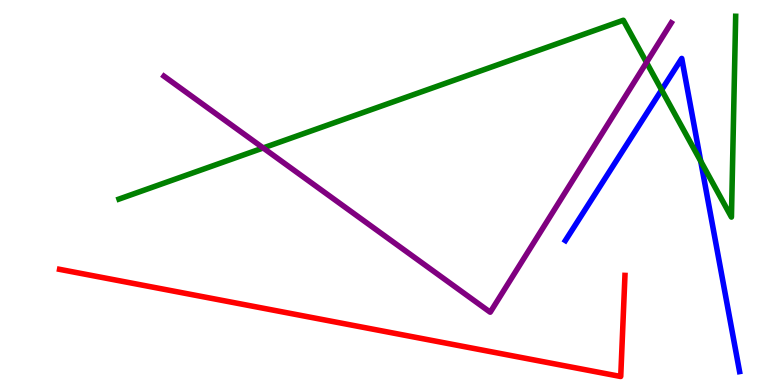[{'lines': ['blue', 'red'], 'intersections': []}, {'lines': ['green', 'red'], 'intersections': []}, {'lines': ['purple', 'red'], 'intersections': []}, {'lines': ['blue', 'green'], 'intersections': [{'x': 8.54, 'y': 7.66}, {'x': 9.04, 'y': 5.81}]}, {'lines': ['blue', 'purple'], 'intersections': []}, {'lines': ['green', 'purple'], 'intersections': [{'x': 3.4, 'y': 6.16}, {'x': 8.34, 'y': 8.38}]}]